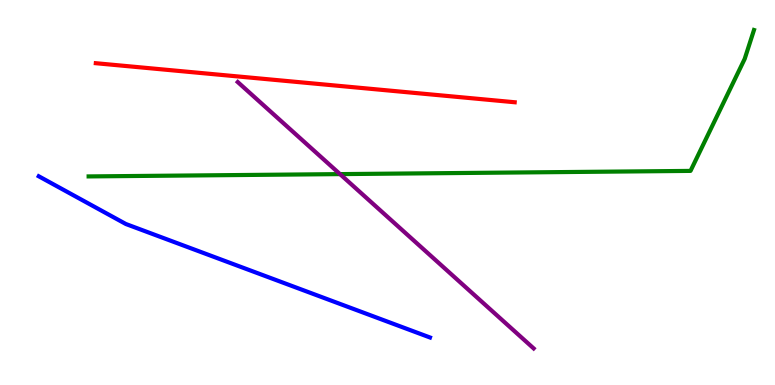[{'lines': ['blue', 'red'], 'intersections': []}, {'lines': ['green', 'red'], 'intersections': []}, {'lines': ['purple', 'red'], 'intersections': []}, {'lines': ['blue', 'green'], 'intersections': []}, {'lines': ['blue', 'purple'], 'intersections': []}, {'lines': ['green', 'purple'], 'intersections': [{'x': 4.39, 'y': 5.48}]}]